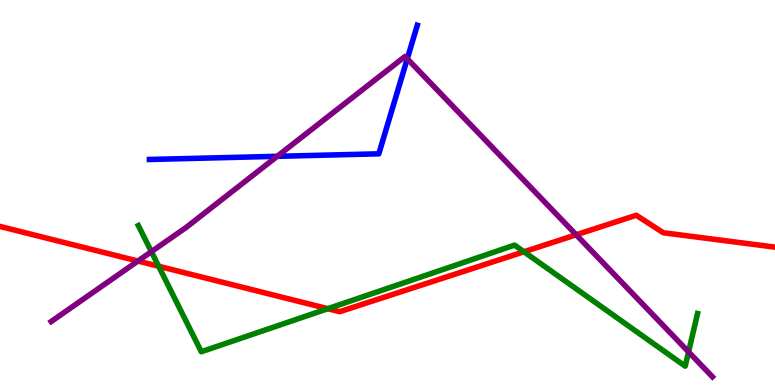[{'lines': ['blue', 'red'], 'intersections': []}, {'lines': ['green', 'red'], 'intersections': [{'x': 2.05, 'y': 3.08}, {'x': 4.23, 'y': 1.98}, {'x': 6.76, 'y': 3.46}]}, {'lines': ['purple', 'red'], 'intersections': [{'x': 1.78, 'y': 3.22}, {'x': 7.43, 'y': 3.9}]}, {'lines': ['blue', 'green'], 'intersections': []}, {'lines': ['blue', 'purple'], 'intersections': [{'x': 3.58, 'y': 5.94}, {'x': 5.26, 'y': 8.47}]}, {'lines': ['green', 'purple'], 'intersections': [{'x': 1.95, 'y': 3.46}, {'x': 8.88, 'y': 0.86}]}]